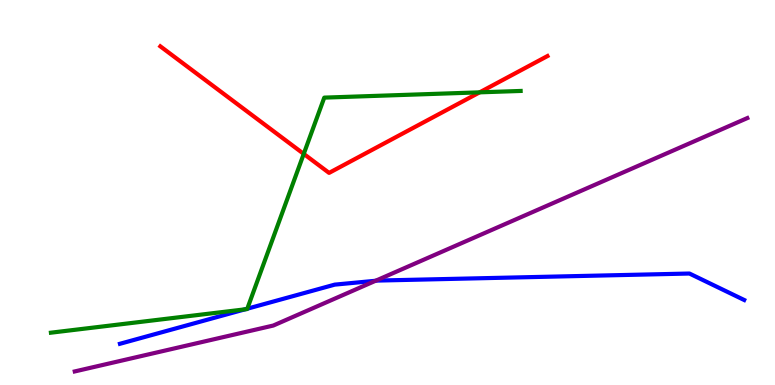[{'lines': ['blue', 'red'], 'intersections': []}, {'lines': ['green', 'red'], 'intersections': [{'x': 3.92, 'y': 6.0}, {'x': 6.19, 'y': 7.6}]}, {'lines': ['purple', 'red'], 'intersections': []}, {'lines': ['blue', 'green'], 'intersections': [{'x': 3.16, 'y': 1.97}, {'x': 3.19, 'y': 1.98}]}, {'lines': ['blue', 'purple'], 'intersections': [{'x': 4.85, 'y': 2.71}]}, {'lines': ['green', 'purple'], 'intersections': []}]